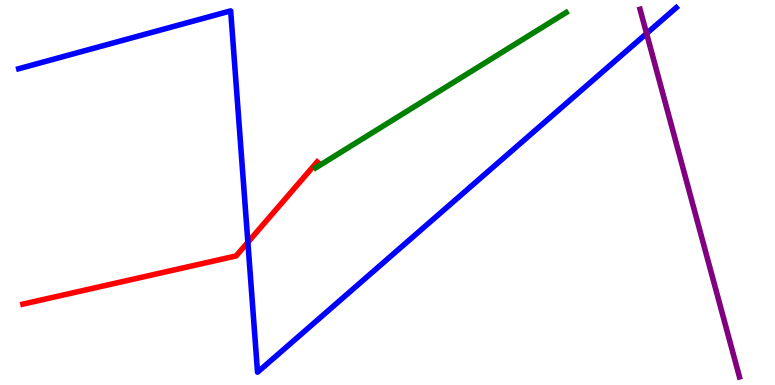[{'lines': ['blue', 'red'], 'intersections': [{'x': 3.2, 'y': 3.71}]}, {'lines': ['green', 'red'], 'intersections': []}, {'lines': ['purple', 'red'], 'intersections': []}, {'lines': ['blue', 'green'], 'intersections': []}, {'lines': ['blue', 'purple'], 'intersections': [{'x': 8.34, 'y': 9.13}]}, {'lines': ['green', 'purple'], 'intersections': []}]